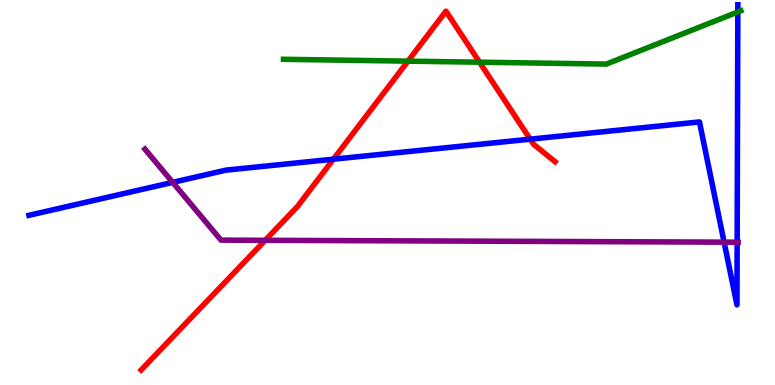[{'lines': ['blue', 'red'], 'intersections': [{'x': 4.3, 'y': 5.87}, {'x': 6.84, 'y': 6.39}]}, {'lines': ['green', 'red'], 'intersections': [{'x': 5.26, 'y': 8.41}, {'x': 6.19, 'y': 8.38}]}, {'lines': ['purple', 'red'], 'intersections': [{'x': 3.42, 'y': 3.76}]}, {'lines': ['blue', 'green'], 'intersections': [{'x': 9.52, 'y': 9.69}]}, {'lines': ['blue', 'purple'], 'intersections': [{'x': 2.23, 'y': 5.26}, {'x': 9.34, 'y': 3.71}, {'x': 9.51, 'y': 3.71}]}, {'lines': ['green', 'purple'], 'intersections': []}]